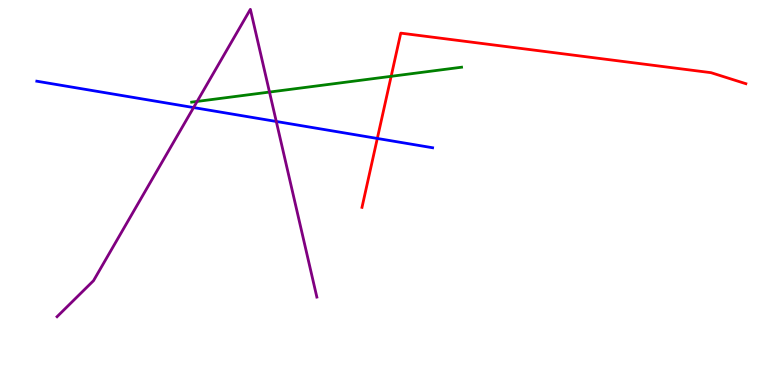[{'lines': ['blue', 'red'], 'intersections': [{'x': 4.87, 'y': 6.4}]}, {'lines': ['green', 'red'], 'intersections': [{'x': 5.05, 'y': 8.02}]}, {'lines': ['purple', 'red'], 'intersections': []}, {'lines': ['blue', 'green'], 'intersections': []}, {'lines': ['blue', 'purple'], 'intersections': [{'x': 2.5, 'y': 7.21}, {'x': 3.56, 'y': 6.85}]}, {'lines': ['green', 'purple'], 'intersections': [{'x': 2.54, 'y': 7.37}, {'x': 3.48, 'y': 7.61}]}]